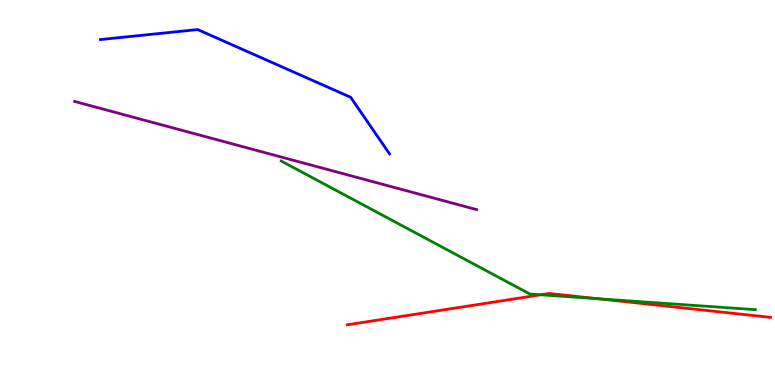[{'lines': ['blue', 'red'], 'intersections': []}, {'lines': ['green', 'red'], 'intersections': [{'x': 6.98, 'y': 2.34}, {'x': 7.72, 'y': 2.24}]}, {'lines': ['purple', 'red'], 'intersections': []}, {'lines': ['blue', 'green'], 'intersections': []}, {'lines': ['blue', 'purple'], 'intersections': []}, {'lines': ['green', 'purple'], 'intersections': []}]